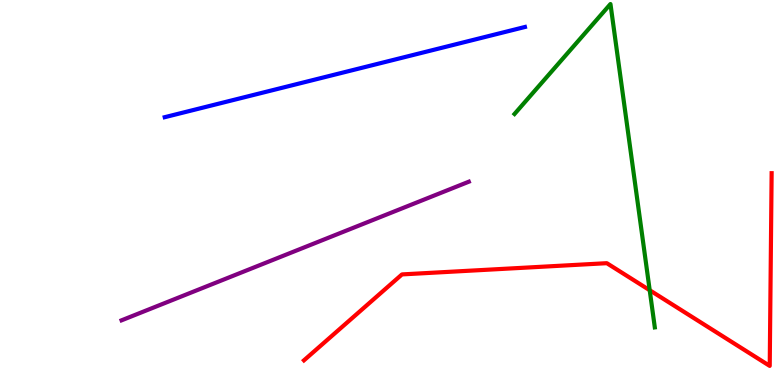[{'lines': ['blue', 'red'], 'intersections': []}, {'lines': ['green', 'red'], 'intersections': [{'x': 8.38, 'y': 2.46}]}, {'lines': ['purple', 'red'], 'intersections': []}, {'lines': ['blue', 'green'], 'intersections': []}, {'lines': ['blue', 'purple'], 'intersections': []}, {'lines': ['green', 'purple'], 'intersections': []}]